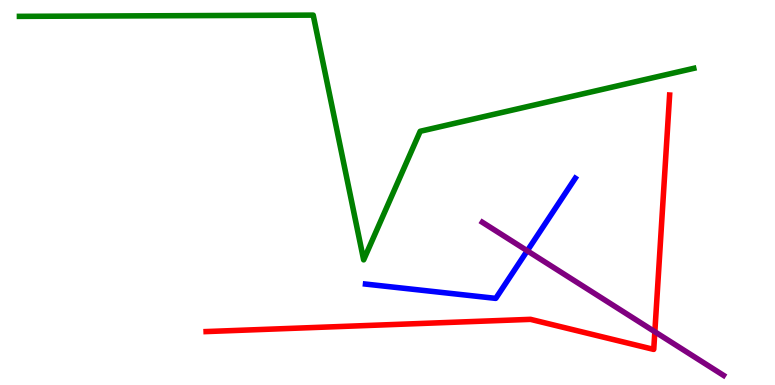[{'lines': ['blue', 'red'], 'intersections': []}, {'lines': ['green', 'red'], 'intersections': []}, {'lines': ['purple', 'red'], 'intersections': [{'x': 8.45, 'y': 1.38}]}, {'lines': ['blue', 'green'], 'intersections': []}, {'lines': ['blue', 'purple'], 'intersections': [{'x': 6.8, 'y': 3.49}]}, {'lines': ['green', 'purple'], 'intersections': []}]